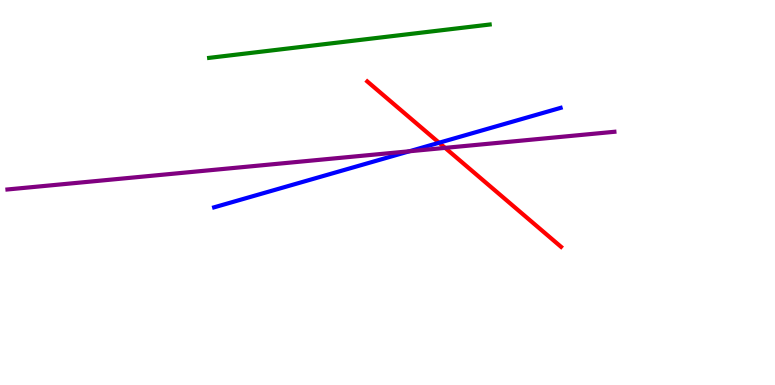[{'lines': ['blue', 'red'], 'intersections': [{'x': 5.67, 'y': 6.29}]}, {'lines': ['green', 'red'], 'intersections': []}, {'lines': ['purple', 'red'], 'intersections': [{'x': 5.74, 'y': 6.16}]}, {'lines': ['blue', 'green'], 'intersections': []}, {'lines': ['blue', 'purple'], 'intersections': [{'x': 5.28, 'y': 6.07}]}, {'lines': ['green', 'purple'], 'intersections': []}]